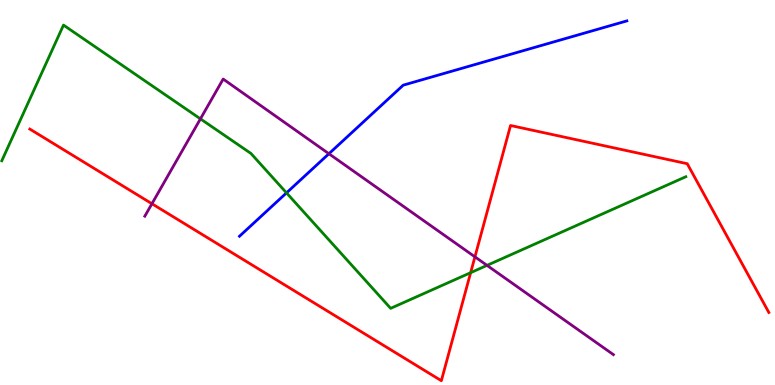[{'lines': ['blue', 'red'], 'intersections': []}, {'lines': ['green', 'red'], 'intersections': [{'x': 6.07, 'y': 2.92}]}, {'lines': ['purple', 'red'], 'intersections': [{'x': 1.96, 'y': 4.71}, {'x': 6.13, 'y': 3.33}]}, {'lines': ['blue', 'green'], 'intersections': [{'x': 3.7, 'y': 4.99}]}, {'lines': ['blue', 'purple'], 'intersections': [{'x': 4.24, 'y': 6.01}]}, {'lines': ['green', 'purple'], 'intersections': [{'x': 2.59, 'y': 6.91}, {'x': 6.28, 'y': 3.11}]}]